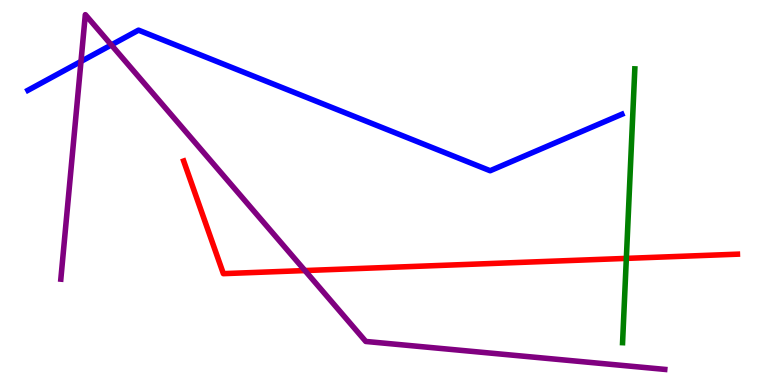[{'lines': ['blue', 'red'], 'intersections': []}, {'lines': ['green', 'red'], 'intersections': [{'x': 8.08, 'y': 3.29}]}, {'lines': ['purple', 'red'], 'intersections': [{'x': 3.93, 'y': 2.97}]}, {'lines': ['blue', 'green'], 'intersections': []}, {'lines': ['blue', 'purple'], 'intersections': [{'x': 1.04, 'y': 8.4}, {'x': 1.44, 'y': 8.83}]}, {'lines': ['green', 'purple'], 'intersections': []}]